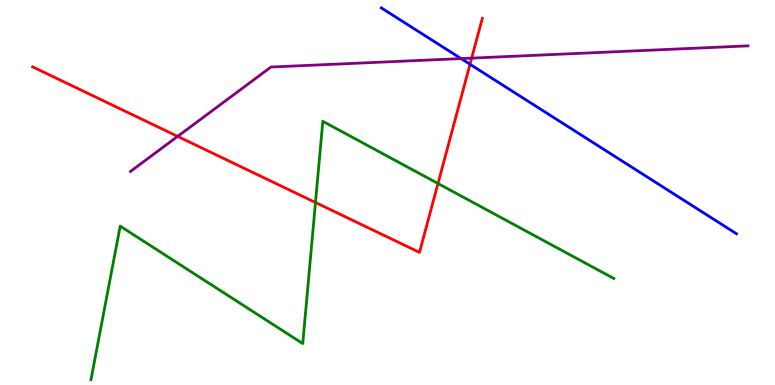[{'lines': ['blue', 'red'], 'intersections': [{'x': 6.06, 'y': 8.33}]}, {'lines': ['green', 'red'], 'intersections': [{'x': 4.07, 'y': 4.74}, {'x': 5.65, 'y': 5.23}]}, {'lines': ['purple', 'red'], 'intersections': [{'x': 2.29, 'y': 6.46}, {'x': 6.09, 'y': 8.49}]}, {'lines': ['blue', 'green'], 'intersections': []}, {'lines': ['blue', 'purple'], 'intersections': [{'x': 5.95, 'y': 8.48}]}, {'lines': ['green', 'purple'], 'intersections': []}]